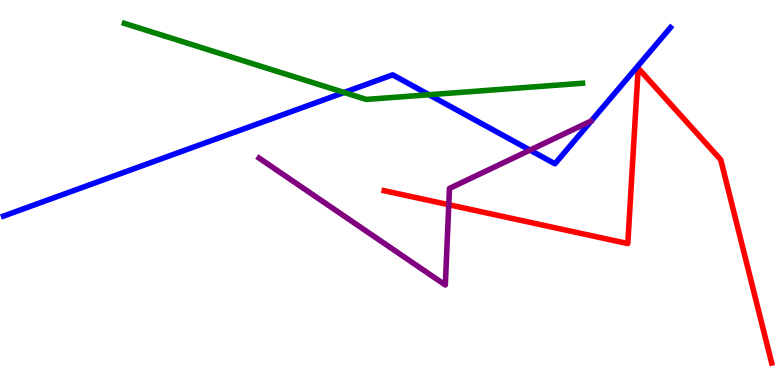[{'lines': ['blue', 'red'], 'intersections': []}, {'lines': ['green', 'red'], 'intersections': []}, {'lines': ['purple', 'red'], 'intersections': [{'x': 5.79, 'y': 4.68}]}, {'lines': ['blue', 'green'], 'intersections': [{'x': 4.44, 'y': 7.6}, {'x': 5.54, 'y': 7.54}]}, {'lines': ['blue', 'purple'], 'intersections': [{'x': 6.84, 'y': 6.1}]}, {'lines': ['green', 'purple'], 'intersections': []}]